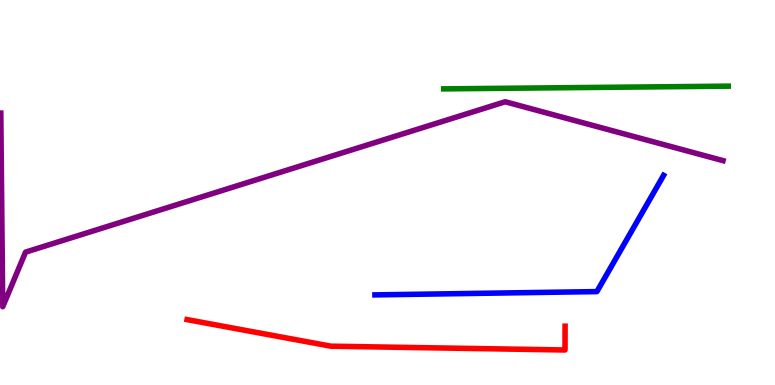[{'lines': ['blue', 'red'], 'intersections': []}, {'lines': ['green', 'red'], 'intersections': []}, {'lines': ['purple', 'red'], 'intersections': []}, {'lines': ['blue', 'green'], 'intersections': []}, {'lines': ['blue', 'purple'], 'intersections': []}, {'lines': ['green', 'purple'], 'intersections': []}]